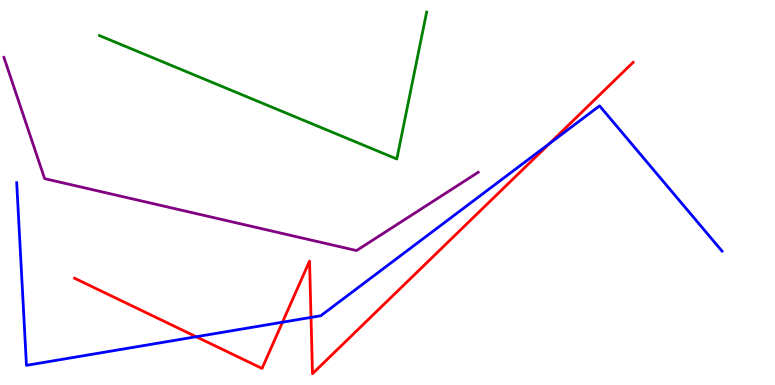[{'lines': ['blue', 'red'], 'intersections': [{'x': 2.53, 'y': 1.25}, {'x': 3.65, 'y': 1.63}, {'x': 4.01, 'y': 1.76}, {'x': 7.09, 'y': 6.27}]}, {'lines': ['green', 'red'], 'intersections': []}, {'lines': ['purple', 'red'], 'intersections': []}, {'lines': ['blue', 'green'], 'intersections': []}, {'lines': ['blue', 'purple'], 'intersections': []}, {'lines': ['green', 'purple'], 'intersections': []}]